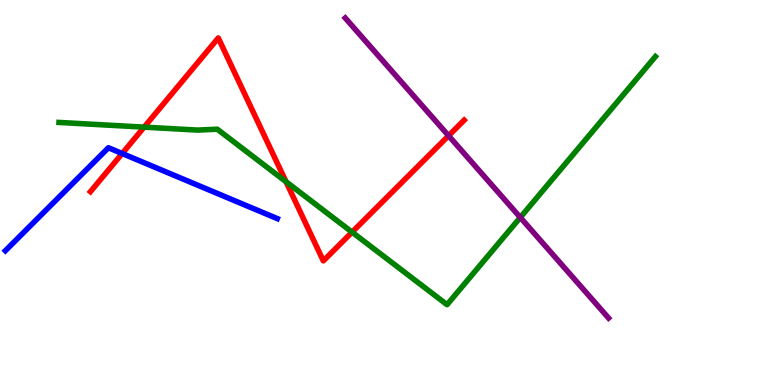[{'lines': ['blue', 'red'], 'intersections': [{'x': 1.58, 'y': 6.01}]}, {'lines': ['green', 'red'], 'intersections': [{'x': 1.86, 'y': 6.7}, {'x': 3.69, 'y': 5.28}, {'x': 4.54, 'y': 3.97}]}, {'lines': ['purple', 'red'], 'intersections': [{'x': 5.79, 'y': 6.47}]}, {'lines': ['blue', 'green'], 'intersections': []}, {'lines': ['blue', 'purple'], 'intersections': []}, {'lines': ['green', 'purple'], 'intersections': [{'x': 6.71, 'y': 4.35}]}]